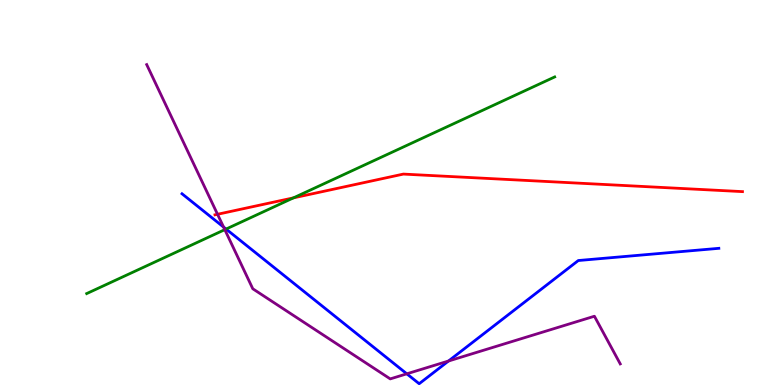[{'lines': ['blue', 'red'], 'intersections': []}, {'lines': ['green', 'red'], 'intersections': [{'x': 3.79, 'y': 4.86}]}, {'lines': ['purple', 'red'], 'intersections': [{'x': 2.81, 'y': 4.43}]}, {'lines': ['blue', 'green'], 'intersections': [{'x': 2.92, 'y': 4.05}]}, {'lines': ['blue', 'purple'], 'intersections': [{'x': 2.89, 'y': 4.1}, {'x': 5.25, 'y': 0.291}, {'x': 5.79, 'y': 0.623}]}, {'lines': ['green', 'purple'], 'intersections': [{'x': 2.9, 'y': 4.04}]}]